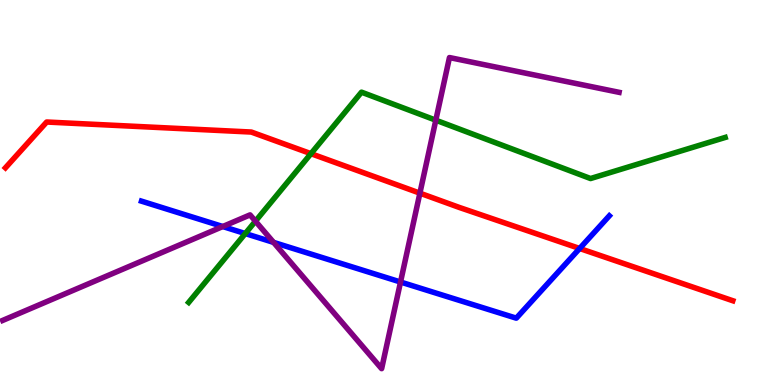[{'lines': ['blue', 'red'], 'intersections': [{'x': 7.48, 'y': 3.55}]}, {'lines': ['green', 'red'], 'intersections': [{'x': 4.01, 'y': 6.01}]}, {'lines': ['purple', 'red'], 'intersections': [{'x': 5.42, 'y': 4.98}]}, {'lines': ['blue', 'green'], 'intersections': [{'x': 3.16, 'y': 3.93}]}, {'lines': ['blue', 'purple'], 'intersections': [{'x': 2.87, 'y': 4.12}, {'x': 3.53, 'y': 3.7}, {'x': 5.17, 'y': 2.67}]}, {'lines': ['green', 'purple'], 'intersections': [{'x': 3.3, 'y': 4.25}, {'x': 5.62, 'y': 6.88}]}]